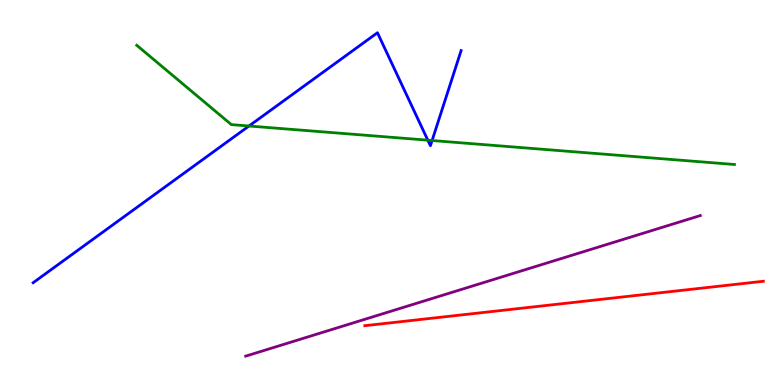[{'lines': ['blue', 'red'], 'intersections': []}, {'lines': ['green', 'red'], 'intersections': []}, {'lines': ['purple', 'red'], 'intersections': []}, {'lines': ['blue', 'green'], 'intersections': [{'x': 3.21, 'y': 6.73}, {'x': 5.52, 'y': 6.36}, {'x': 5.58, 'y': 6.35}]}, {'lines': ['blue', 'purple'], 'intersections': []}, {'lines': ['green', 'purple'], 'intersections': []}]